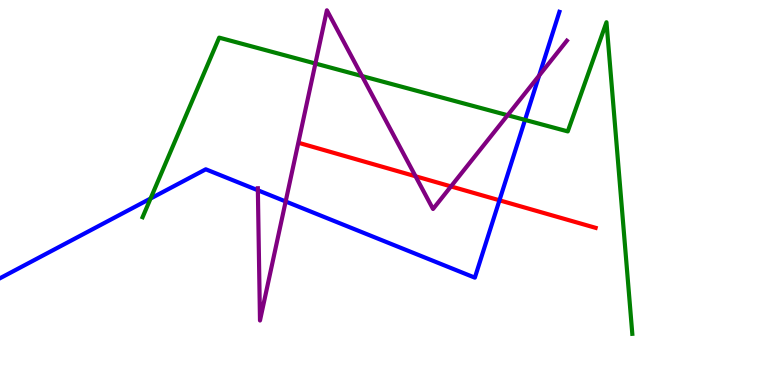[{'lines': ['blue', 'red'], 'intersections': [{'x': 6.44, 'y': 4.8}]}, {'lines': ['green', 'red'], 'intersections': []}, {'lines': ['purple', 'red'], 'intersections': [{'x': 5.36, 'y': 5.42}, {'x': 5.82, 'y': 5.16}]}, {'lines': ['blue', 'green'], 'intersections': [{'x': 1.94, 'y': 4.84}, {'x': 6.77, 'y': 6.89}]}, {'lines': ['blue', 'purple'], 'intersections': [{'x': 3.33, 'y': 5.06}, {'x': 3.69, 'y': 4.77}, {'x': 6.96, 'y': 8.04}]}, {'lines': ['green', 'purple'], 'intersections': [{'x': 4.07, 'y': 8.35}, {'x': 4.67, 'y': 8.02}, {'x': 6.55, 'y': 7.01}]}]